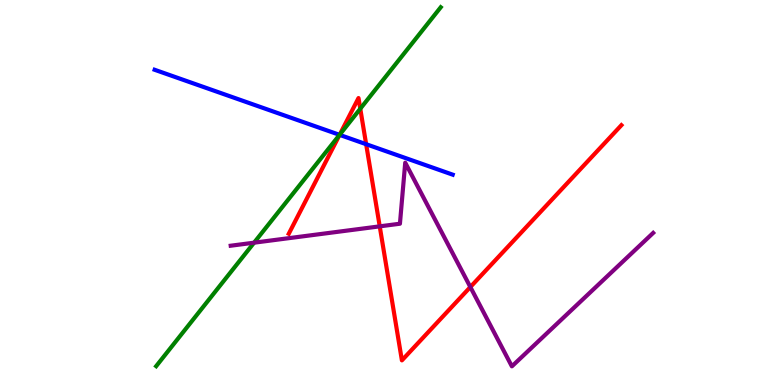[{'lines': ['blue', 'red'], 'intersections': [{'x': 4.38, 'y': 6.5}, {'x': 4.72, 'y': 6.25}]}, {'lines': ['green', 'red'], 'intersections': [{'x': 4.38, 'y': 6.5}, {'x': 4.65, 'y': 7.18}]}, {'lines': ['purple', 'red'], 'intersections': [{'x': 4.9, 'y': 4.12}, {'x': 6.07, 'y': 2.54}]}, {'lines': ['blue', 'green'], 'intersections': [{'x': 4.38, 'y': 6.5}]}, {'lines': ['blue', 'purple'], 'intersections': []}, {'lines': ['green', 'purple'], 'intersections': [{'x': 3.28, 'y': 3.7}]}]